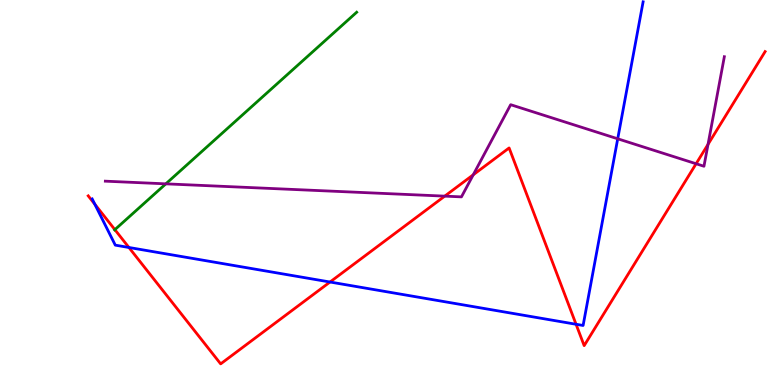[{'lines': ['blue', 'red'], 'intersections': [{'x': 1.22, 'y': 4.7}, {'x': 1.66, 'y': 3.57}, {'x': 4.26, 'y': 2.67}, {'x': 7.43, 'y': 1.58}]}, {'lines': ['green', 'red'], 'intersections': [{'x': 1.48, 'y': 4.03}]}, {'lines': ['purple', 'red'], 'intersections': [{'x': 5.74, 'y': 4.91}, {'x': 6.11, 'y': 5.46}, {'x': 8.98, 'y': 5.75}, {'x': 9.14, 'y': 6.25}]}, {'lines': ['blue', 'green'], 'intersections': []}, {'lines': ['blue', 'purple'], 'intersections': [{'x': 7.97, 'y': 6.4}]}, {'lines': ['green', 'purple'], 'intersections': [{'x': 2.14, 'y': 5.22}]}]